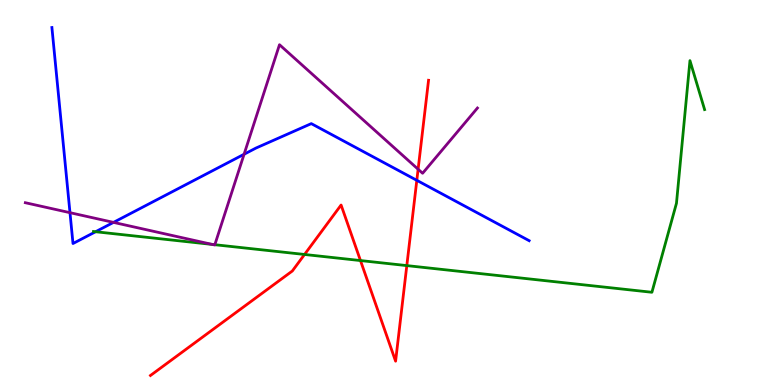[{'lines': ['blue', 'red'], 'intersections': [{'x': 5.38, 'y': 5.32}]}, {'lines': ['green', 'red'], 'intersections': [{'x': 3.93, 'y': 3.39}, {'x': 4.65, 'y': 3.23}, {'x': 5.25, 'y': 3.1}]}, {'lines': ['purple', 'red'], 'intersections': [{'x': 5.39, 'y': 5.6}]}, {'lines': ['blue', 'green'], 'intersections': [{'x': 1.23, 'y': 3.98}]}, {'lines': ['blue', 'purple'], 'intersections': [{'x': 0.903, 'y': 4.48}, {'x': 1.46, 'y': 4.22}, {'x': 3.15, 'y': 5.99}]}, {'lines': ['green', 'purple'], 'intersections': [{'x': 2.74, 'y': 3.65}, {'x': 2.77, 'y': 3.64}]}]